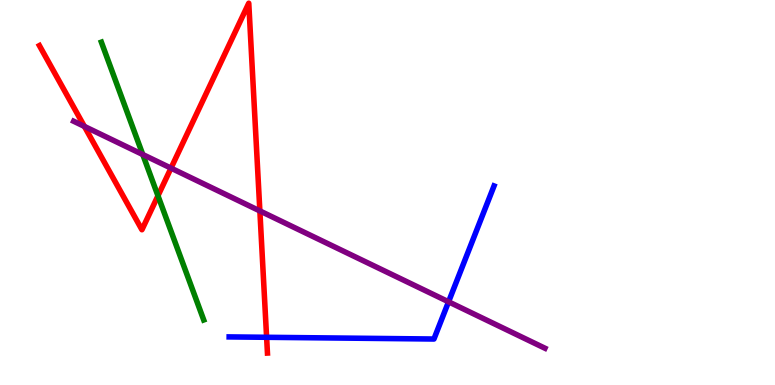[{'lines': ['blue', 'red'], 'intersections': [{'x': 3.44, 'y': 1.24}]}, {'lines': ['green', 'red'], 'intersections': [{'x': 2.04, 'y': 4.92}]}, {'lines': ['purple', 'red'], 'intersections': [{'x': 1.09, 'y': 6.72}, {'x': 2.21, 'y': 5.63}, {'x': 3.35, 'y': 4.52}]}, {'lines': ['blue', 'green'], 'intersections': []}, {'lines': ['blue', 'purple'], 'intersections': [{'x': 5.79, 'y': 2.16}]}, {'lines': ['green', 'purple'], 'intersections': [{'x': 1.84, 'y': 5.99}]}]